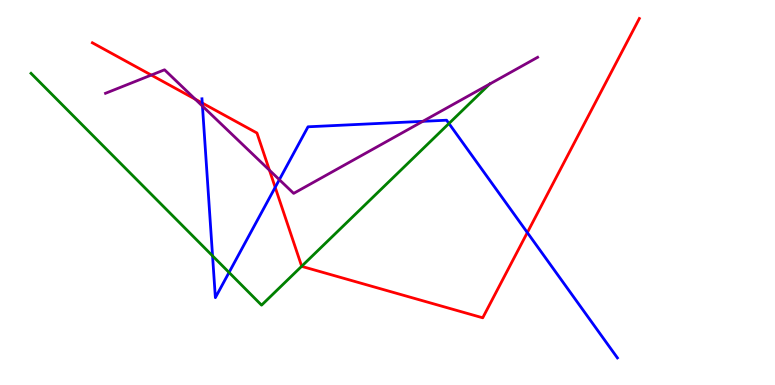[{'lines': ['blue', 'red'], 'intersections': [{'x': 2.61, 'y': 7.32}, {'x': 3.55, 'y': 5.13}, {'x': 6.8, 'y': 3.96}]}, {'lines': ['green', 'red'], 'intersections': [{'x': 3.89, 'y': 3.08}]}, {'lines': ['purple', 'red'], 'intersections': [{'x': 1.95, 'y': 8.05}, {'x': 2.52, 'y': 7.42}, {'x': 3.48, 'y': 5.58}]}, {'lines': ['blue', 'green'], 'intersections': [{'x': 2.74, 'y': 3.35}, {'x': 2.96, 'y': 2.92}, {'x': 5.79, 'y': 6.79}]}, {'lines': ['blue', 'purple'], 'intersections': [{'x': 2.61, 'y': 7.24}, {'x': 3.6, 'y': 5.33}, {'x': 5.46, 'y': 6.85}]}, {'lines': ['green', 'purple'], 'intersections': [{'x': 6.32, 'y': 7.82}]}]